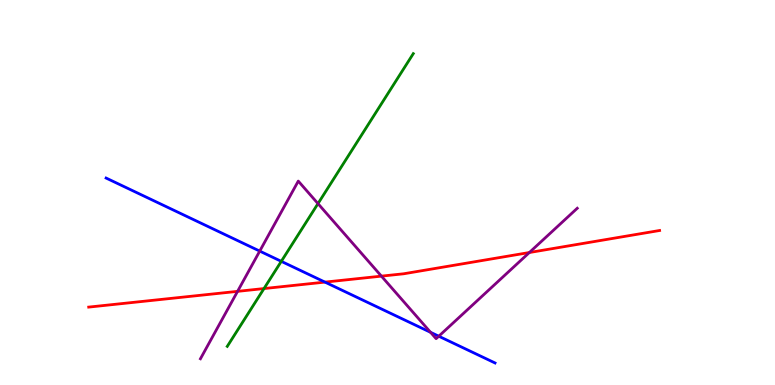[{'lines': ['blue', 'red'], 'intersections': [{'x': 4.19, 'y': 2.67}]}, {'lines': ['green', 'red'], 'intersections': [{'x': 3.41, 'y': 2.5}]}, {'lines': ['purple', 'red'], 'intersections': [{'x': 3.07, 'y': 2.43}, {'x': 4.92, 'y': 2.83}, {'x': 6.83, 'y': 3.44}]}, {'lines': ['blue', 'green'], 'intersections': [{'x': 3.63, 'y': 3.21}]}, {'lines': ['blue', 'purple'], 'intersections': [{'x': 3.35, 'y': 3.48}, {'x': 5.56, 'y': 1.37}, {'x': 5.66, 'y': 1.27}]}, {'lines': ['green', 'purple'], 'intersections': [{'x': 4.1, 'y': 4.71}]}]